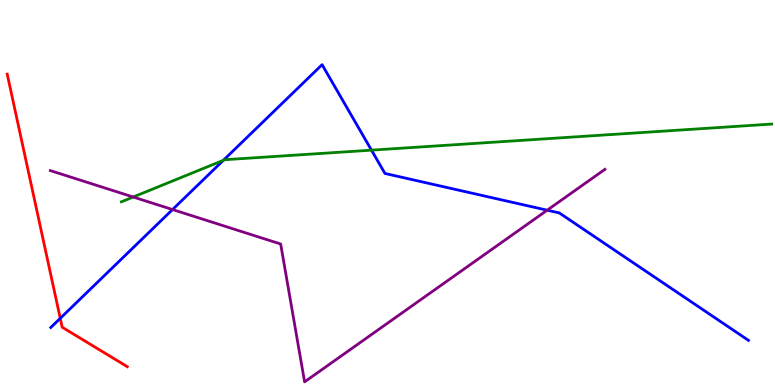[{'lines': ['blue', 'red'], 'intersections': [{'x': 0.777, 'y': 1.73}]}, {'lines': ['green', 'red'], 'intersections': []}, {'lines': ['purple', 'red'], 'intersections': []}, {'lines': ['blue', 'green'], 'intersections': [{'x': 2.88, 'y': 5.84}, {'x': 4.79, 'y': 6.1}]}, {'lines': ['blue', 'purple'], 'intersections': [{'x': 2.23, 'y': 4.56}, {'x': 7.06, 'y': 4.54}]}, {'lines': ['green', 'purple'], 'intersections': [{'x': 1.72, 'y': 4.88}]}]